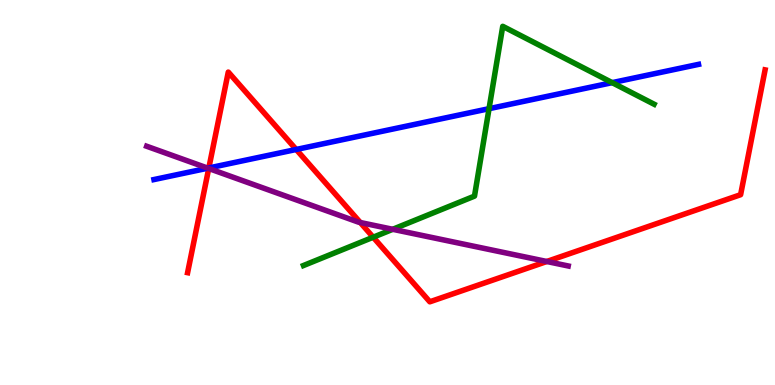[{'lines': ['blue', 'red'], 'intersections': [{'x': 2.69, 'y': 5.64}, {'x': 3.82, 'y': 6.12}]}, {'lines': ['green', 'red'], 'intersections': [{'x': 4.82, 'y': 3.84}]}, {'lines': ['purple', 'red'], 'intersections': [{'x': 2.69, 'y': 5.62}, {'x': 4.65, 'y': 4.22}, {'x': 7.06, 'y': 3.21}]}, {'lines': ['blue', 'green'], 'intersections': [{'x': 6.31, 'y': 7.18}, {'x': 7.9, 'y': 7.85}]}, {'lines': ['blue', 'purple'], 'intersections': [{'x': 2.68, 'y': 5.63}]}, {'lines': ['green', 'purple'], 'intersections': [{'x': 5.07, 'y': 4.04}]}]